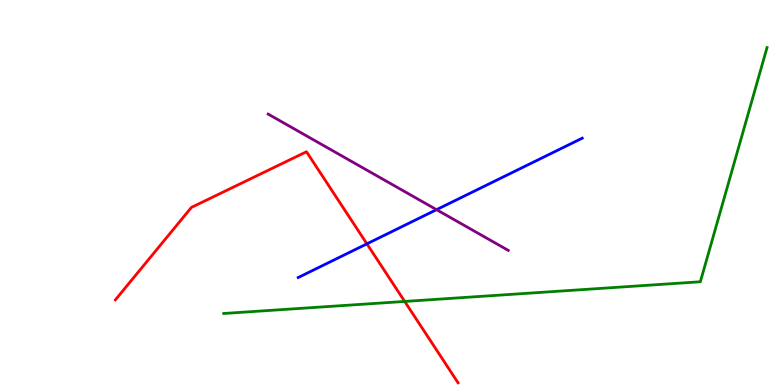[{'lines': ['blue', 'red'], 'intersections': [{'x': 4.73, 'y': 3.67}]}, {'lines': ['green', 'red'], 'intersections': [{'x': 5.22, 'y': 2.17}]}, {'lines': ['purple', 'red'], 'intersections': []}, {'lines': ['blue', 'green'], 'intersections': []}, {'lines': ['blue', 'purple'], 'intersections': [{'x': 5.63, 'y': 4.55}]}, {'lines': ['green', 'purple'], 'intersections': []}]